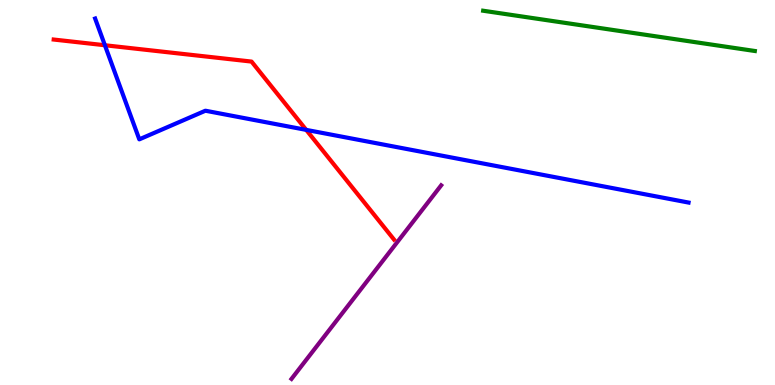[{'lines': ['blue', 'red'], 'intersections': [{'x': 1.35, 'y': 8.82}, {'x': 3.95, 'y': 6.63}]}, {'lines': ['green', 'red'], 'intersections': []}, {'lines': ['purple', 'red'], 'intersections': []}, {'lines': ['blue', 'green'], 'intersections': []}, {'lines': ['blue', 'purple'], 'intersections': []}, {'lines': ['green', 'purple'], 'intersections': []}]